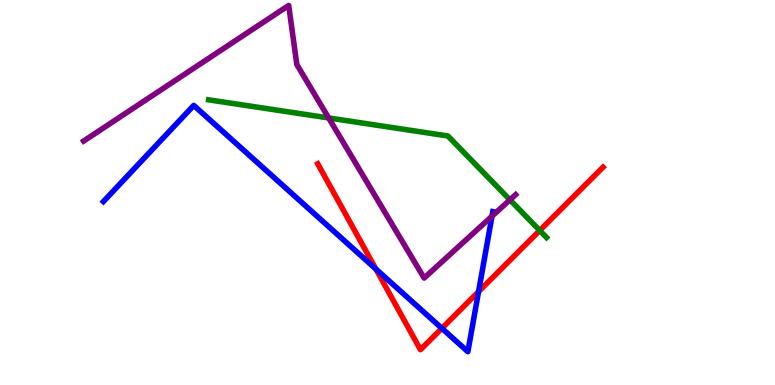[{'lines': ['blue', 'red'], 'intersections': [{'x': 4.85, 'y': 3.01}, {'x': 5.7, 'y': 1.47}, {'x': 6.18, 'y': 2.43}]}, {'lines': ['green', 'red'], 'intersections': [{'x': 6.96, 'y': 4.01}]}, {'lines': ['purple', 'red'], 'intersections': []}, {'lines': ['blue', 'green'], 'intersections': []}, {'lines': ['blue', 'purple'], 'intersections': [{'x': 6.35, 'y': 4.38}]}, {'lines': ['green', 'purple'], 'intersections': [{'x': 4.24, 'y': 6.94}, {'x': 6.58, 'y': 4.81}]}]